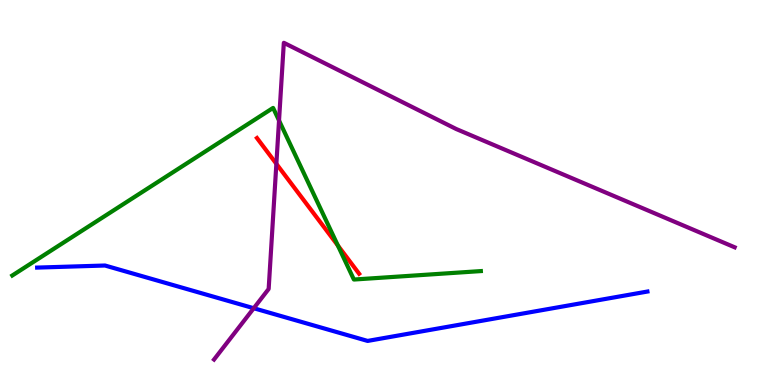[{'lines': ['blue', 'red'], 'intersections': []}, {'lines': ['green', 'red'], 'intersections': [{'x': 4.36, 'y': 3.62}]}, {'lines': ['purple', 'red'], 'intersections': [{'x': 3.57, 'y': 5.74}]}, {'lines': ['blue', 'green'], 'intersections': []}, {'lines': ['blue', 'purple'], 'intersections': [{'x': 3.27, 'y': 1.99}]}, {'lines': ['green', 'purple'], 'intersections': [{'x': 3.6, 'y': 6.87}]}]